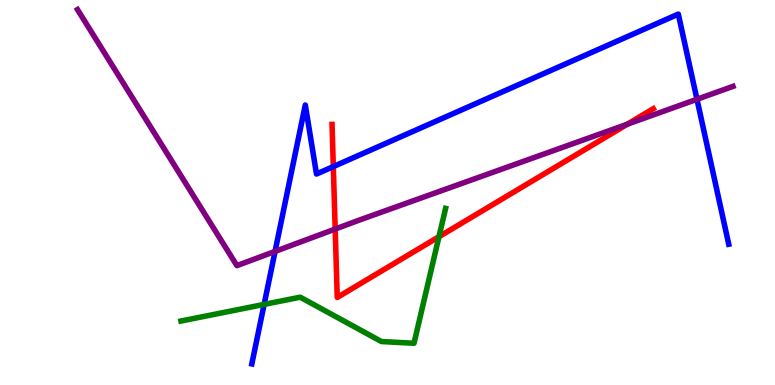[{'lines': ['blue', 'red'], 'intersections': [{'x': 4.3, 'y': 5.67}]}, {'lines': ['green', 'red'], 'intersections': [{'x': 5.66, 'y': 3.85}]}, {'lines': ['purple', 'red'], 'intersections': [{'x': 4.32, 'y': 4.05}, {'x': 8.1, 'y': 6.78}]}, {'lines': ['blue', 'green'], 'intersections': [{'x': 3.41, 'y': 2.09}]}, {'lines': ['blue', 'purple'], 'intersections': [{'x': 3.55, 'y': 3.47}, {'x': 8.99, 'y': 7.42}]}, {'lines': ['green', 'purple'], 'intersections': []}]